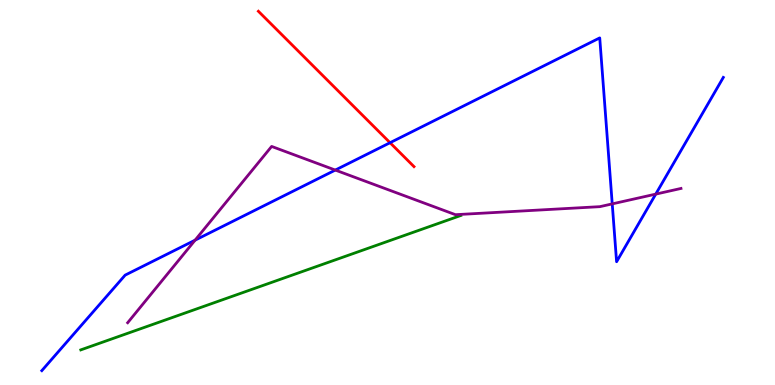[{'lines': ['blue', 'red'], 'intersections': [{'x': 5.03, 'y': 6.29}]}, {'lines': ['green', 'red'], 'intersections': []}, {'lines': ['purple', 'red'], 'intersections': []}, {'lines': ['blue', 'green'], 'intersections': []}, {'lines': ['blue', 'purple'], 'intersections': [{'x': 2.52, 'y': 3.76}, {'x': 4.33, 'y': 5.58}, {'x': 7.9, 'y': 4.7}, {'x': 8.46, 'y': 4.96}]}, {'lines': ['green', 'purple'], 'intersections': []}]